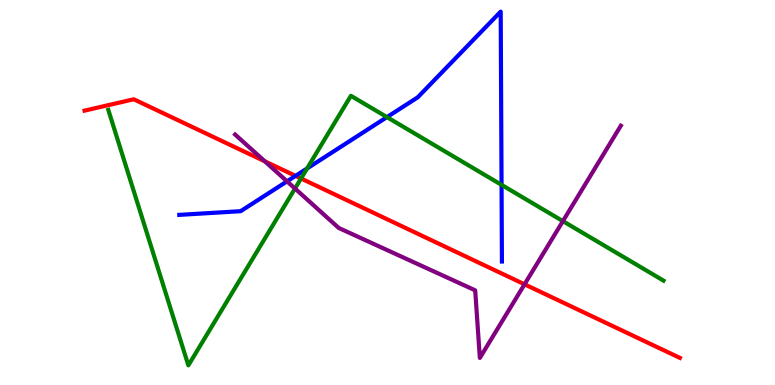[{'lines': ['blue', 'red'], 'intersections': [{'x': 3.81, 'y': 5.43}]}, {'lines': ['green', 'red'], 'intersections': [{'x': 3.88, 'y': 5.36}]}, {'lines': ['purple', 'red'], 'intersections': [{'x': 3.42, 'y': 5.81}, {'x': 6.77, 'y': 2.62}]}, {'lines': ['blue', 'green'], 'intersections': [{'x': 3.96, 'y': 5.62}, {'x': 4.99, 'y': 6.96}, {'x': 6.47, 'y': 5.2}]}, {'lines': ['blue', 'purple'], 'intersections': [{'x': 3.7, 'y': 5.29}]}, {'lines': ['green', 'purple'], 'intersections': [{'x': 3.81, 'y': 5.1}, {'x': 7.26, 'y': 4.26}]}]